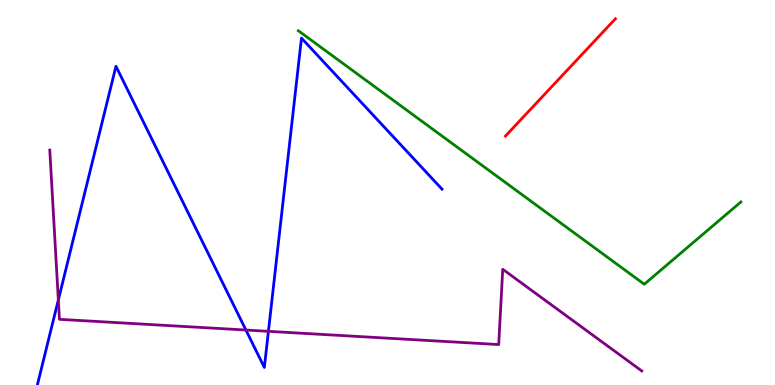[{'lines': ['blue', 'red'], 'intersections': []}, {'lines': ['green', 'red'], 'intersections': []}, {'lines': ['purple', 'red'], 'intersections': []}, {'lines': ['blue', 'green'], 'intersections': []}, {'lines': ['blue', 'purple'], 'intersections': [{'x': 0.753, 'y': 2.21}, {'x': 3.17, 'y': 1.43}, {'x': 3.46, 'y': 1.39}]}, {'lines': ['green', 'purple'], 'intersections': []}]